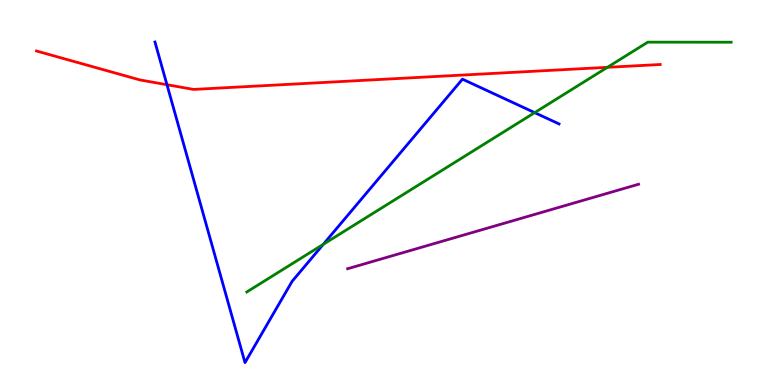[{'lines': ['blue', 'red'], 'intersections': [{'x': 2.15, 'y': 7.8}]}, {'lines': ['green', 'red'], 'intersections': [{'x': 7.84, 'y': 8.25}]}, {'lines': ['purple', 'red'], 'intersections': []}, {'lines': ['blue', 'green'], 'intersections': [{'x': 4.17, 'y': 3.65}, {'x': 6.9, 'y': 7.07}]}, {'lines': ['blue', 'purple'], 'intersections': []}, {'lines': ['green', 'purple'], 'intersections': []}]